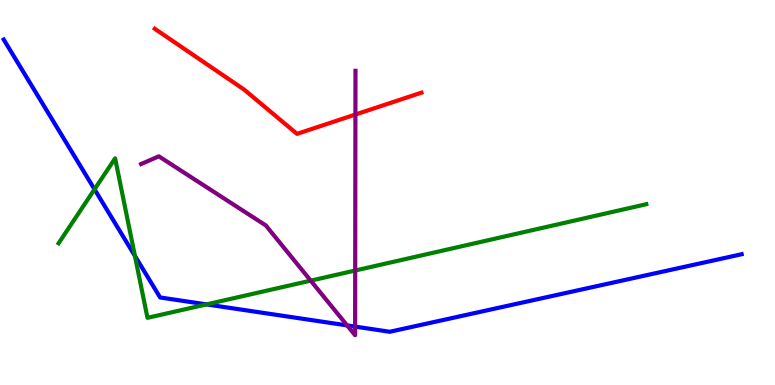[{'lines': ['blue', 'red'], 'intersections': []}, {'lines': ['green', 'red'], 'intersections': []}, {'lines': ['purple', 'red'], 'intersections': [{'x': 4.59, 'y': 7.03}]}, {'lines': ['blue', 'green'], 'intersections': [{'x': 1.22, 'y': 5.08}, {'x': 1.74, 'y': 3.35}, {'x': 2.66, 'y': 2.09}]}, {'lines': ['blue', 'purple'], 'intersections': [{'x': 4.48, 'y': 1.55}, {'x': 4.58, 'y': 1.52}]}, {'lines': ['green', 'purple'], 'intersections': [{'x': 4.01, 'y': 2.71}, {'x': 4.58, 'y': 2.97}]}]